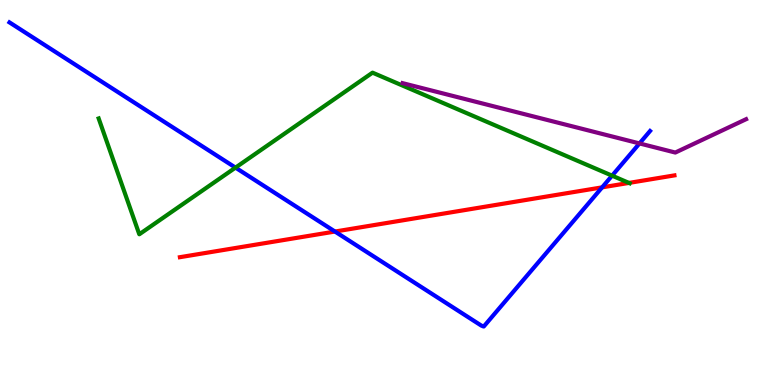[{'lines': ['blue', 'red'], 'intersections': [{'x': 4.32, 'y': 3.99}, {'x': 7.77, 'y': 5.13}]}, {'lines': ['green', 'red'], 'intersections': [{'x': 8.12, 'y': 5.25}]}, {'lines': ['purple', 'red'], 'intersections': []}, {'lines': ['blue', 'green'], 'intersections': [{'x': 3.04, 'y': 5.65}, {'x': 7.9, 'y': 5.44}]}, {'lines': ['blue', 'purple'], 'intersections': [{'x': 8.25, 'y': 6.27}]}, {'lines': ['green', 'purple'], 'intersections': []}]